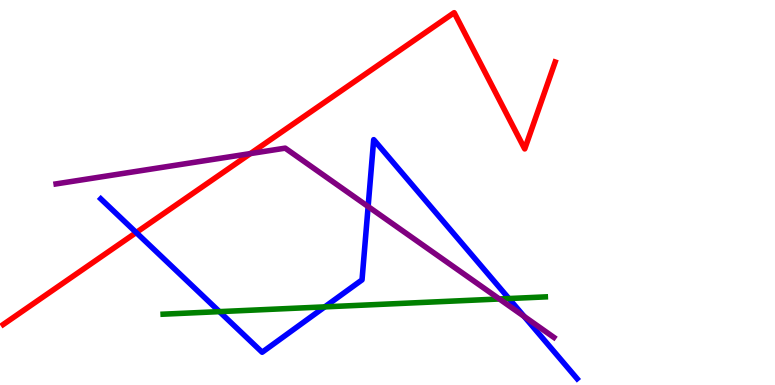[{'lines': ['blue', 'red'], 'intersections': [{'x': 1.76, 'y': 3.96}]}, {'lines': ['green', 'red'], 'intersections': []}, {'lines': ['purple', 'red'], 'intersections': [{'x': 3.23, 'y': 6.01}]}, {'lines': ['blue', 'green'], 'intersections': [{'x': 2.83, 'y': 1.91}, {'x': 4.19, 'y': 2.03}, {'x': 6.57, 'y': 2.25}]}, {'lines': ['blue', 'purple'], 'intersections': [{'x': 4.75, 'y': 4.63}, {'x': 6.76, 'y': 1.78}]}, {'lines': ['green', 'purple'], 'intersections': [{'x': 6.44, 'y': 2.23}]}]